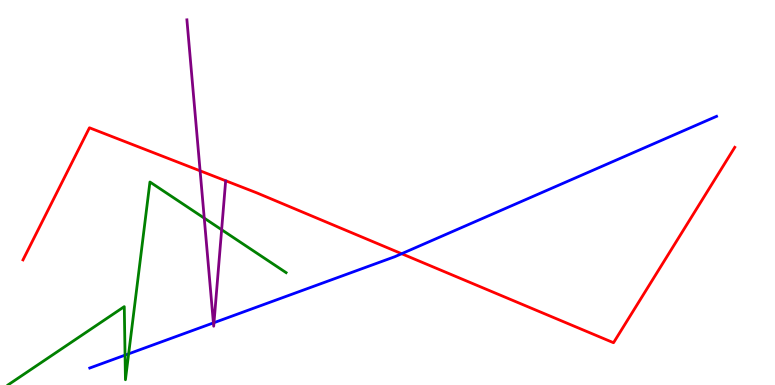[{'lines': ['blue', 'red'], 'intersections': [{'x': 5.18, 'y': 3.41}]}, {'lines': ['green', 'red'], 'intersections': []}, {'lines': ['purple', 'red'], 'intersections': [{'x': 2.58, 'y': 5.56}]}, {'lines': ['blue', 'green'], 'intersections': [{'x': 1.61, 'y': 0.775}, {'x': 1.66, 'y': 0.81}]}, {'lines': ['blue', 'purple'], 'intersections': [{'x': 2.75, 'y': 1.61}, {'x': 2.76, 'y': 1.62}]}, {'lines': ['green', 'purple'], 'intersections': [{'x': 2.64, 'y': 4.33}, {'x': 2.86, 'y': 4.03}]}]